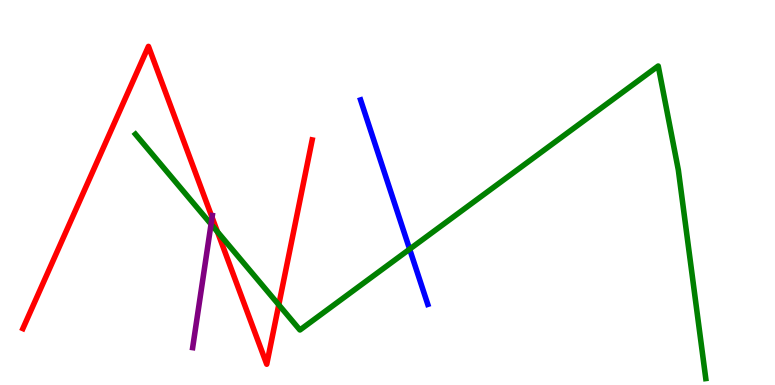[{'lines': ['blue', 'red'], 'intersections': []}, {'lines': ['green', 'red'], 'intersections': [{'x': 2.81, 'y': 3.98}, {'x': 3.6, 'y': 2.08}]}, {'lines': ['purple', 'red'], 'intersections': [{'x': 2.74, 'y': 4.35}]}, {'lines': ['blue', 'green'], 'intersections': [{'x': 5.29, 'y': 3.53}]}, {'lines': ['blue', 'purple'], 'intersections': []}, {'lines': ['green', 'purple'], 'intersections': [{'x': 2.72, 'y': 4.18}]}]